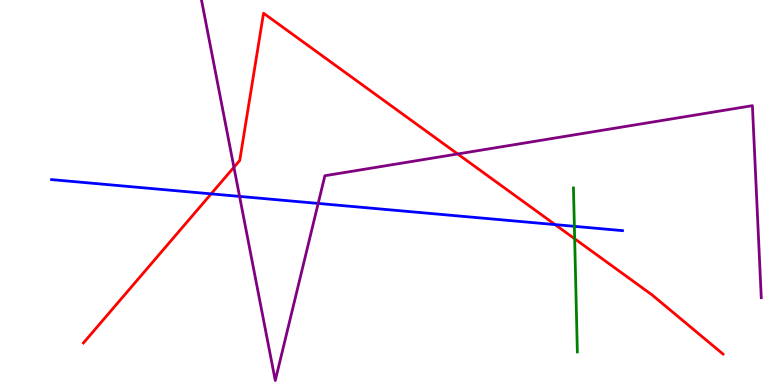[{'lines': ['blue', 'red'], 'intersections': [{'x': 2.72, 'y': 4.96}, {'x': 7.16, 'y': 4.17}]}, {'lines': ['green', 'red'], 'intersections': [{'x': 7.42, 'y': 3.8}]}, {'lines': ['purple', 'red'], 'intersections': [{'x': 3.02, 'y': 5.66}, {'x': 5.91, 'y': 6.0}]}, {'lines': ['blue', 'green'], 'intersections': [{'x': 7.41, 'y': 4.12}]}, {'lines': ['blue', 'purple'], 'intersections': [{'x': 3.09, 'y': 4.9}, {'x': 4.11, 'y': 4.72}]}, {'lines': ['green', 'purple'], 'intersections': []}]